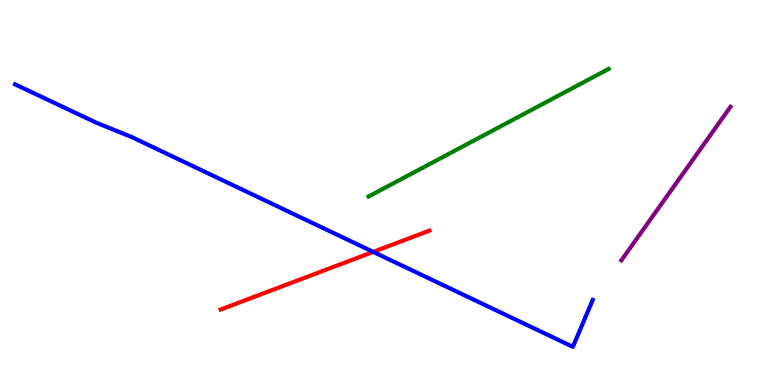[{'lines': ['blue', 'red'], 'intersections': [{'x': 4.82, 'y': 3.46}]}, {'lines': ['green', 'red'], 'intersections': []}, {'lines': ['purple', 'red'], 'intersections': []}, {'lines': ['blue', 'green'], 'intersections': []}, {'lines': ['blue', 'purple'], 'intersections': []}, {'lines': ['green', 'purple'], 'intersections': []}]